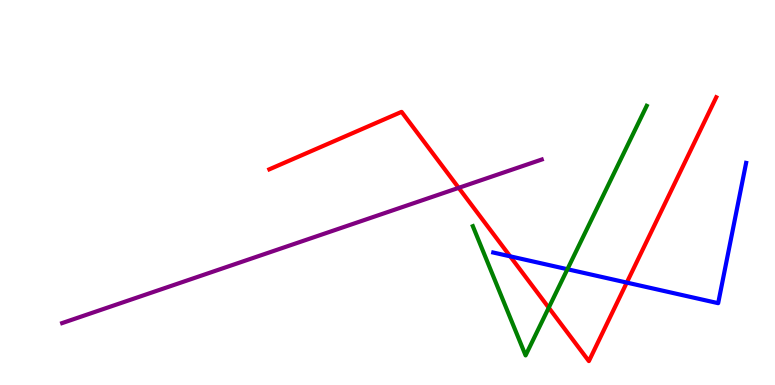[{'lines': ['blue', 'red'], 'intersections': [{'x': 6.58, 'y': 3.34}, {'x': 8.09, 'y': 2.66}]}, {'lines': ['green', 'red'], 'intersections': [{'x': 7.08, 'y': 2.01}]}, {'lines': ['purple', 'red'], 'intersections': [{'x': 5.92, 'y': 5.12}]}, {'lines': ['blue', 'green'], 'intersections': [{'x': 7.32, 'y': 3.01}]}, {'lines': ['blue', 'purple'], 'intersections': []}, {'lines': ['green', 'purple'], 'intersections': []}]